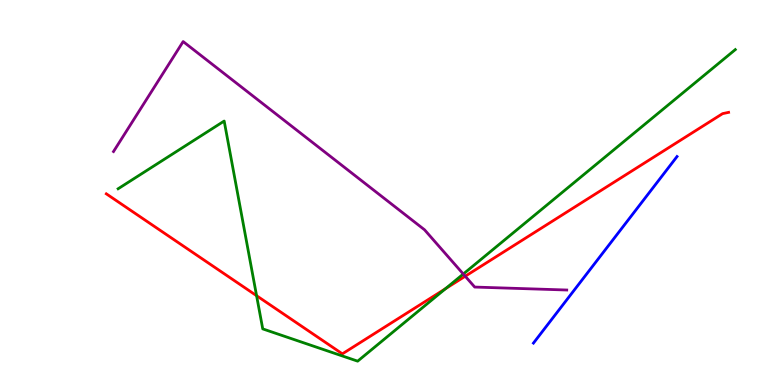[{'lines': ['blue', 'red'], 'intersections': []}, {'lines': ['green', 'red'], 'intersections': [{'x': 3.31, 'y': 2.32}, {'x': 5.75, 'y': 2.5}]}, {'lines': ['purple', 'red'], 'intersections': [{'x': 6.0, 'y': 2.83}]}, {'lines': ['blue', 'green'], 'intersections': []}, {'lines': ['blue', 'purple'], 'intersections': []}, {'lines': ['green', 'purple'], 'intersections': [{'x': 5.98, 'y': 2.88}]}]